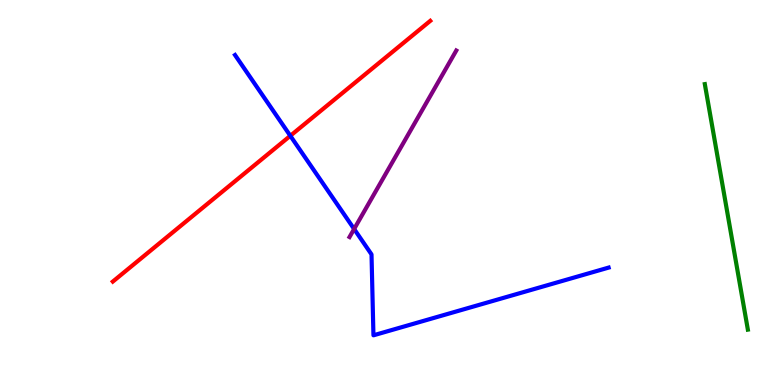[{'lines': ['blue', 'red'], 'intersections': [{'x': 3.75, 'y': 6.47}]}, {'lines': ['green', 'red'], 'intersections': []}, {'lines': ['purple', 'red'], 'intersections': []}, {'lines': ['blue', 'green'], 'intersections': []}, {'lines': ['blue', 'purple'], 'intersections': [{'x': 4.57, 'y': 4.05}]}, {'lines': ['green', 'purple'], 'intersections': []}]